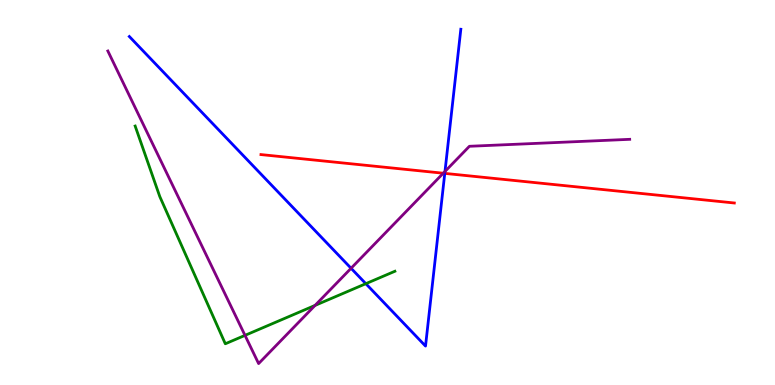[{'lines': ['blue', 'red'], 'intersections': [{'x': 5.74, 'y': 5.5}]}, {'lines': ['green', 'red'], 'intersections': []}, {'lines': ['purple', 'red'], 'intersections': [{'x': 5.72, 'y': 5.5}]}, {'lines': ['blue', 'green'], 'intersections': [{'x': 4.72, 'y': 2.63}]}, {'lines': ['blue', 'purple'], 'intersections': [{'x': 4.53, 'y': 3.03}, {'x': 5.74, 'y': 5.55}]}, {'lines': ['green', 'purple'], 'intersections': [{'x': 3.16, 'y': 1.29}, {'x': 4.07, 'y': 2.07}]}]